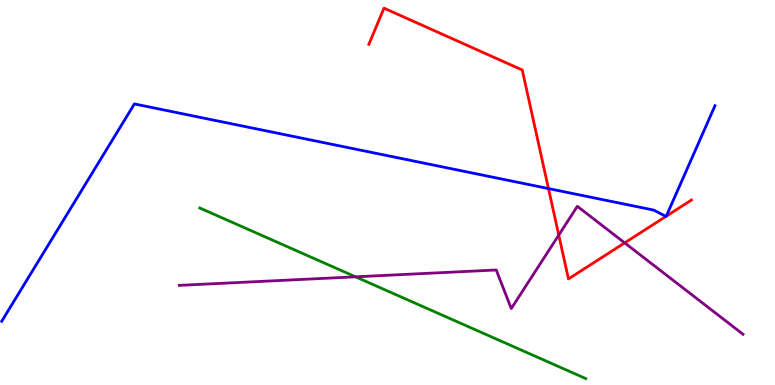[{'lines': ['blue', 'red'], 'intersections': [{'x': 7.08, 'y': 5.1}, {'x': 8.59, 'y': 4.38}, {'x': 8.6, 'y': 4.38}]}, {'lines': ['green', 'red'], 'intersections': []}, {'lines': ['purple', 'red'], 'intersections': [{'x': 7.21, 'y': 3.89}, {'x': 8.06, 'y': 3.69}]}, {'lines': ['blue', 'green'], 'intersections': []}, {'lines': ['blue', 'purple'], 'intersections': []}, {'lines': ['green', 'purple'], 'intersections': [{'x': 4.59, 'y': 2.81}]}]